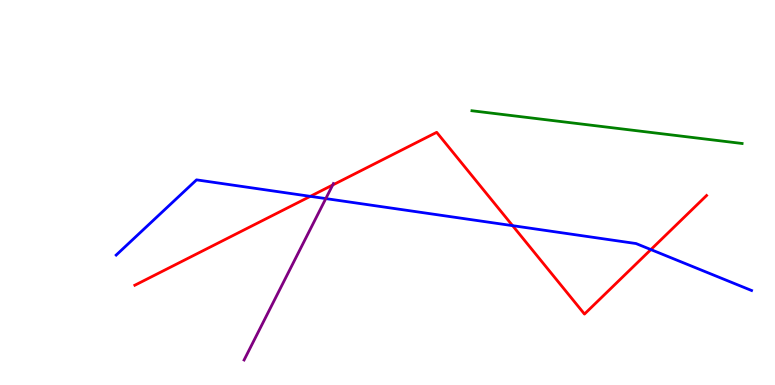[{'lines': ['blue', 'red'], 'intersections': [{'x': 4.0, 'y': 4.9}, {'x': 6.61, 'y': 4.14}, {'x': 8.4, 'y': 3.52}]}, {'lines': ['green', 'red'], 'intersections': []}, {'lines': ['purple', 'red'], 'intersections': [{'x': 4.29, 'y': 5.19}]}, {'lines': ['blue', 'green'], 'intersections': []}, {'lines': ['blue', 'purple'], 'intersections': [{'x': 4.2, 'y': 4.84}]}, {'lines': ['green', 'purple'], 'intersections': []}]